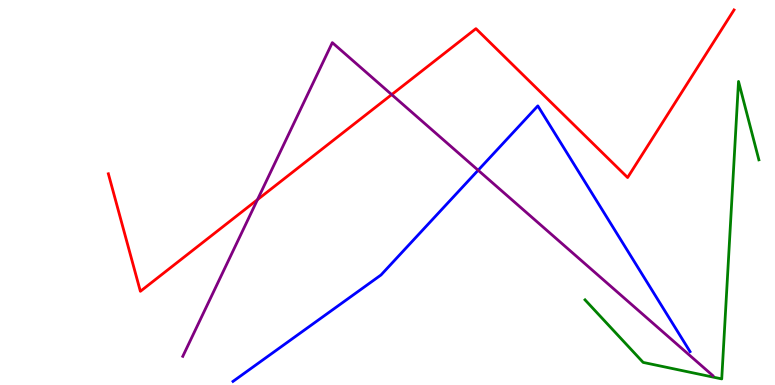[{'lines': ['blue', 'red'], 'intersections': []}, {'lines': ['green', 'red'], 'intersections': []}, {'lines': ['purple', 'red'], 'intersections': [{'x': 3.32, 'y': 4.81}, {'x': 5.05, 'y': 7.54}]}, {'lines': ['blue', 'green'], 'intersections': []}, {'lines': ['blue', 'purple'], 'intersections': [{'x': 6.17, 'y': 5.58}]}, {'lines': ['green', 'purple'], 'intersections': []}]